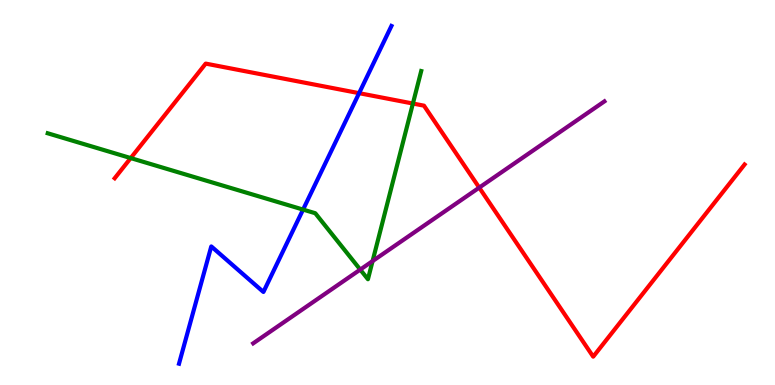[{'lines': ['blue', 'red'], 'intersections': [{'x': 4.63, 'y': 7.58}]}, {'lines': ['green', 'red'], 'intersections': [{'x': 1.69, 'y': 5.89}, {'x': 5.33, 'y': 7.31}]}, {'lines': ['purple', 'red'], 'intersections': [{'x': 6.18, 'y': 5.13}]}, {'lines': ['blue', 'green'], 'intersections': [{'x': 3.91, 'y': 4.56}]}, {'lines': ['blue', 'purple'], 'intersections': []}, {'lines': ['green', 'purple'], 'intersections': [{'x': 4.65, 'y': 3.0}, {'x': 4.81, 'y': 3.22}]}]